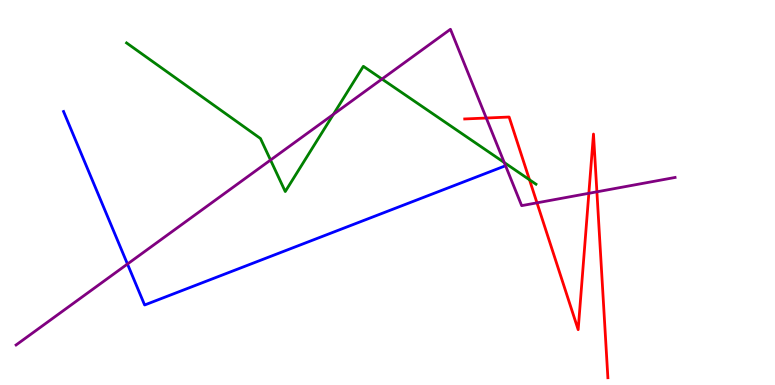[{'lines': ['blue', 'red'], 'intersections': []}, {'lines': ['green', 'red'], 'intersections': [{'x': 6.83, 'y': 5.33}]}, {'lines': ['purple', 'red'], 'intersections': [{'x': 6.27, 'y': 6.93}, {'x': 6.93, 'y': 4.73}, {'x': 7.6, 'y': 4.98}, {'x': 7.7, 'y': 5.02}]}, {'lines': ['blue', 'green'], 'intersections': []}, {'lines': ['blue', 'purple'], 'intersections': [{'x': 1.64, 'y': 3.14}]}, {'lines': ['green', 'purple'], 'intersections': [{'x': 3.49, 'y': 5.84}, {'x': 4.3, 'y': 7.03}, {'x': 4.93, 'y': 7.95}, {'x': 6.51, 'y': 5.78}]}]